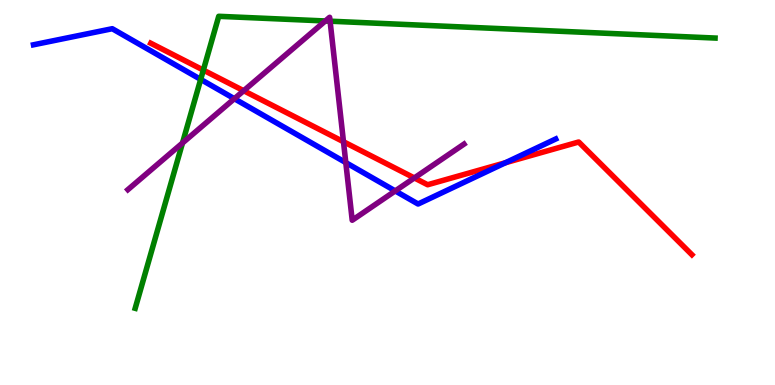[{'lines': ['blue', 'red'], 'intersections': [{'x': 6.52, 'y': 5.77}]}, {'lines': ['green', 'red'], 'intersections': [{'x': 2.62, 'y': 8.18}]}, {'lines': ['purple', 'red'], 'intersections': [{'x': 3.14, 'y': 7.64}, {'x': 4.43, 'y': 6.32}, {'x': 5.35, 'y': 5.38}]}, {'lines': ['blue', 'green'], 'intersections': [{'x': 2.59, 'y': 7.94}]}, {'lines': ['blue', 'purple'], 'intersections': [{'x': 3.02, 'y': 7.44}, {'x': 4.46, 'y': 5.78}, {'x': 5.1, 'y': 5.04}]}, {'lines': ['green', 'purple'], 'intersections': [{'x': 2.35, 'y': 6.29}, {'x': 4.2, 'y': 9.46}, {'x': 4.26, 'y': 9.45}]}]